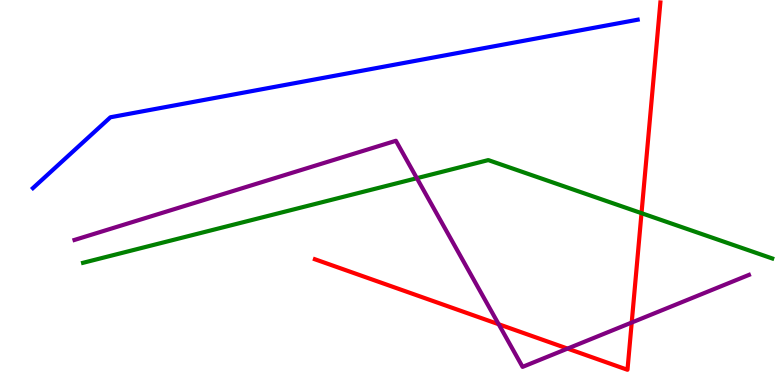[{'lines': ['blue', 'red'], 'intersections': []}, {'lines': ['green', 'red'], 'intersections': [{'x': 8.28, 'y': 4.46}]}, {'lines': ['purple', 'red'], 'intersections': [{'x': 6.43, 'y': 1.58}, {'x': 7.32, 'y': 0.946}, {'x': 8.15, 'y': 1.62}]}, {'lines': ['blue', 'green'], 'intersections': []}, {'lines': ['blue', 'purple'], 'intersections': []}, {'lines': ['green', 'purple'], 'intersections': [{'x': 5.38, 'y': 5.37}]}]